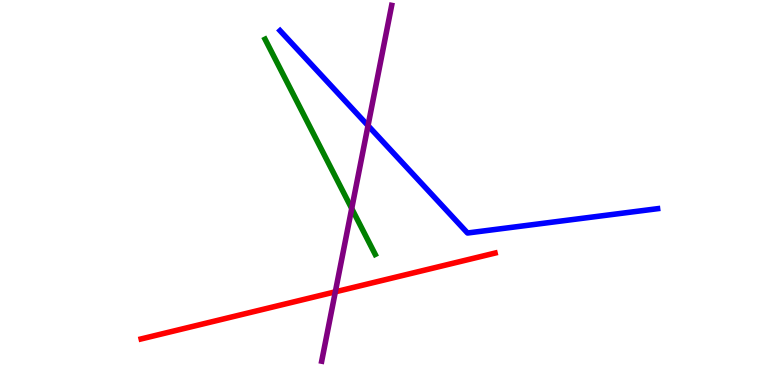[{'lines': ['blue', 'red'], 'intersections': []}, {'lines': ['green', 'red'], 'intersections': []}, {'lines': ['purple', 'red'], 'intersections': [{'x': 4.33, 'y': 2.42}]}, {'lines': ['blue', 'green'], 'intersections': []}, {'lines': ['blue', 'purple'], 'intersections': [{'x': 4.75, 'y': 6.74}]}, {'lines': ['green', 'purple'], 'intersections': [{'x': 4.54, 'y': 4.58}]}]